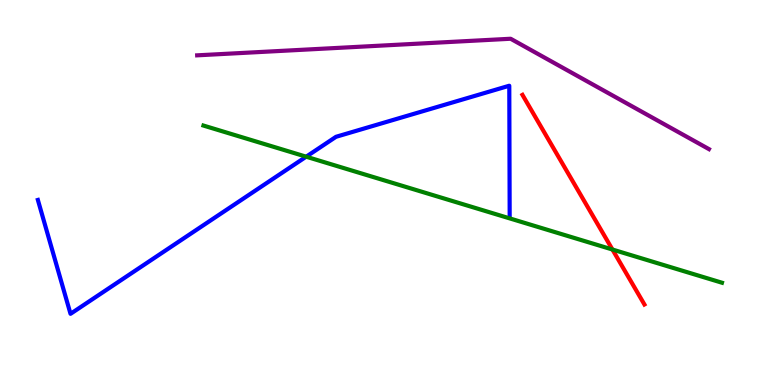[{'lines': ['blue', 'red'], 'intersections': []}, {'lines': ['green', 'red'], 'intersections': [{'x': 7.9, 'y': 3.52}]}, {'lines': ['purple', 'red'], 'intersections': []}, {'lines': ['blue', 'green'], 'intersections': [{'x': 3.95, 'y': 5.93}]}, {'lines': ['blue', 'purple'], 'intersections': []}, {'lines': ['green', 'purple'], 'intersections': []}]